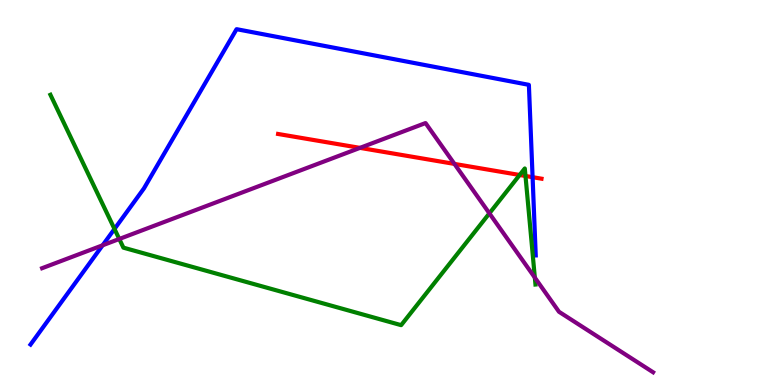[{'lines': ['blue', 'red'], 'intersections': [{'x': 6.87, 'y': 5.4}]}, {'lines': ['green', 'red'], 'intersections': [{'x': 6.71, 'y': 5.45}, {'x': 6.78, 'y': 5.43}]}, {'lines': ['purple', 'red'], 'intersections': [{'x': 4.64, 'y': 6.16}, {'x': 5.86, 'y': 5.74}]}, {'lines': ['blue', 'green'], 'intersections': [{'x': 1.48, 'y': 4.05}]}, {'lines': ['blue', 'purple'], 'intersections': [{'x': 1.32, 'y': 3.63}]}, {'lines': ['green', 'purple'], 'intersections': [{'x': 1.54, 'y': 3.79}, {'x': 6.31, 'y': 4.46}, {'x': 6.9, 'y': 2.79}]}]